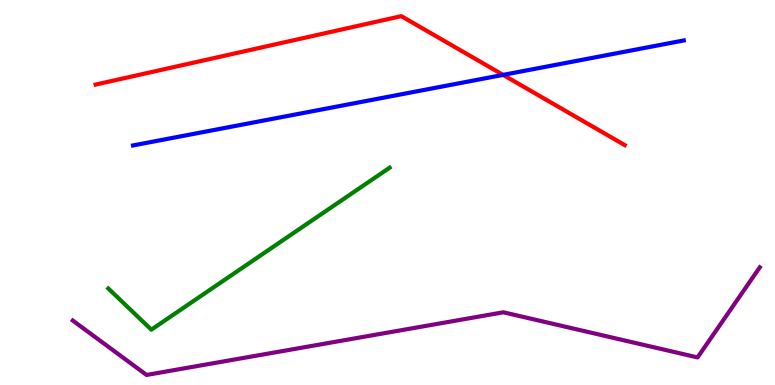[{'lines': ['blue', 'red'], 'intersections': [{'x': 6.49, 'y': 8.05}]}, {'lines': ['green', 'red'], 'intersections': []}, {'lines': ['purple', 'red'], 'intersections': []}, {'lines': ['blue', 'green'], 'intersections': []}, {'lines': ['blue', 'purple'], 'intersections': []}, {'lines': ['green', 'purple'], 'intersections': []}]